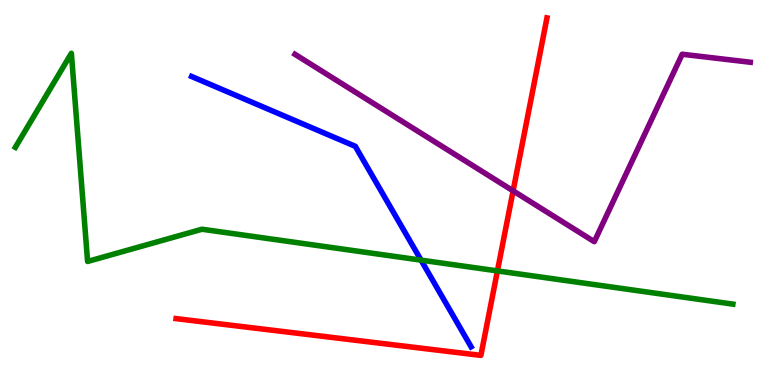[{'lines': ['blue', 'red'], 'intersections': []}, {'lines': ['green', 'red'], 'intersections': [{'x': 6.42, 'y': 2.96}]}, {'lines': ['purple', 'red'], 'intersections': [{'x': 6.62, 'y': 5.04}]}, {'lines': ['blue', 'green'], 'intersections': [{'x': 5.43, 'y': 3.24}]}, {'lines': ['blue', 'purple'], 'intersections': []}, {'lines': ['green', 'purple'], 'intersections': []}]